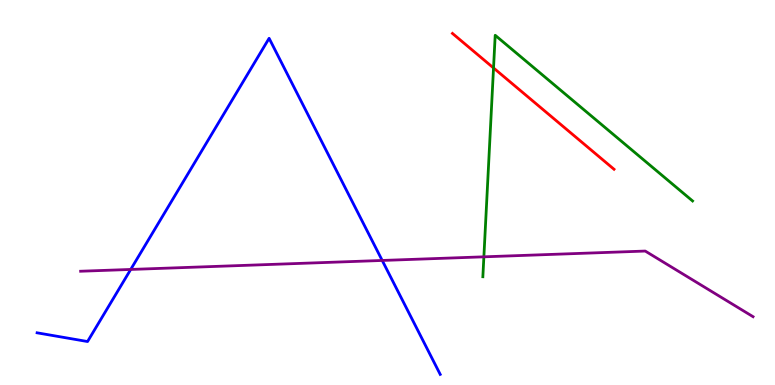[{'lines': ['blue', 'red'], 'intersections': []}, {'lines': ['green', 'red'], 'intersections': [{'x': 6.37, 'y': 8.23}]}, {'lines': ['purple', 'red'], 'intersections': []}, {'lines': ['blue', 'green'], 'intersections': []}, {'lines': ['blue', 'purple'], 'intersections': [{'x': 1.69, 'y': 3.0}, {'x': 4.93, 'y': 3.23}]}, {'lines': ['green', 'purple'], 'intersections': [{'x': 6.24, 'y': 3.33}]}]